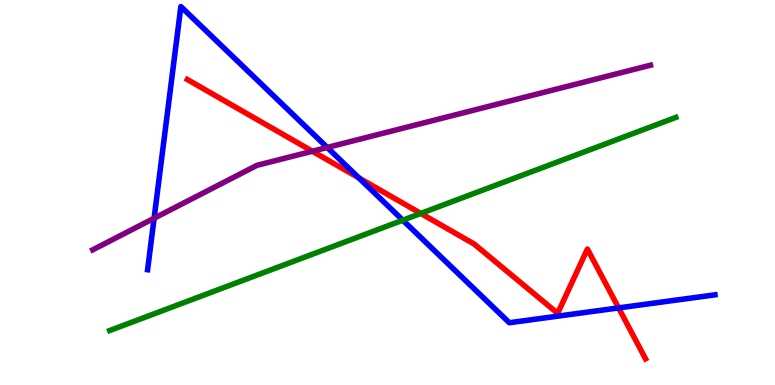[{'lines': ['blue', 'red'], 'intersections': [{'x': 4.63, 'y': 5.38}, {'x': 7.98, 'y': 2.0}]}, {'lines': ['green', 'red'], 'intersections': [{'x': 5.43, 'y': 4.46}]}, {'lines': ['purple', 'red'], 'intersections': [{'x': 4.03, 'y': 6.07}]}, {'lines': ['blue', 'green'], 'intersections': [{'x': 5.2, 'y': 4.28}]}, {'lines': ['blue', 'purple'], 'intersections': [{'x': 1.99, 'y': 4.33}, {'x': 4.22, 'y': 6.17}]}, {'lines': ['green', 'purple'], 'intersections': []}]